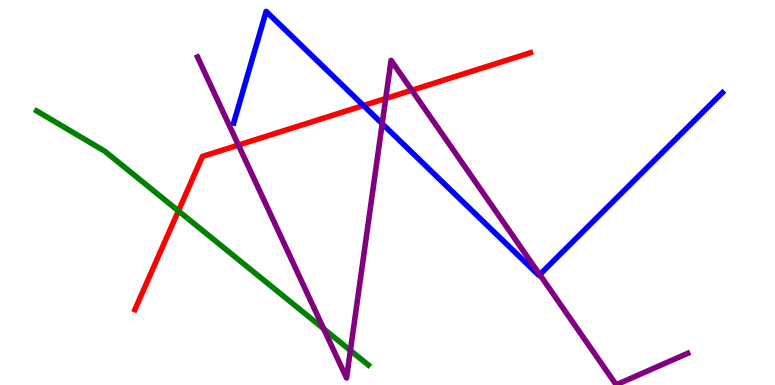[{'lines': ['blue', 'red'], 'intersections': [{'x': 4.69, 'y': 7.26}]}, {'lines': ['green', 'red'], 'intersections': [{'x': 2.3, 'y': 4.52}]}, {'lines': ['purple', 'red'], 'intersections': [{'x': 3.08, 'y': 6.23}, {'x': 4.98, 'y': 7.44}, {'x': 5.31, 'y': 7.66}]}, {'lines': ['blue', 'green'], 'intersections': []}, {'lines': ['blue', 'purple'], 'intersections': [{'x': 4.93, 'y': 6.79}, {'x': 6.96, 'y': 2.87}]}, {'lines': ['green', 'purple'], 'intersections': [{'x': 4.18, 'y': 1.46}, {'x': 4.52, 'y': 0.897}]}]